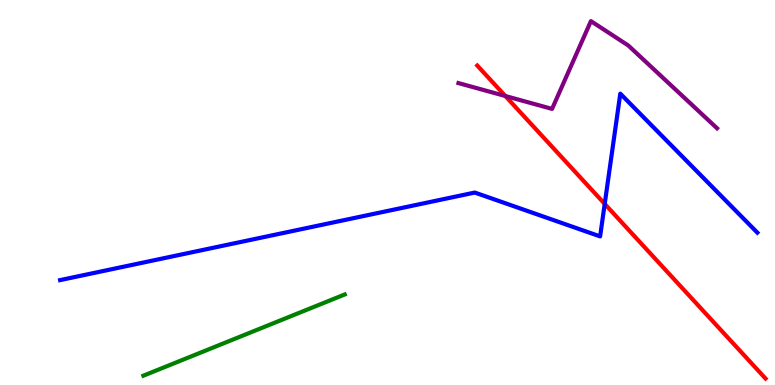[{'lines': ['blue', 'red'], 'intersections': [{'x': 7.8, 'y': 4.7}]}, {'lines': ['green', 'red'], 'intersections': []}, {'lines': ['purple', 'red'], 'intersections': [{'x': 6.52, 'y': 7.51}]}, {'lines': ['blue', 'green'], 'intersections': []}, {'lines': ['blue', 'purple'], 'intersections': []}, {'lines': ['green', 'purple'], 'intersections': []}]